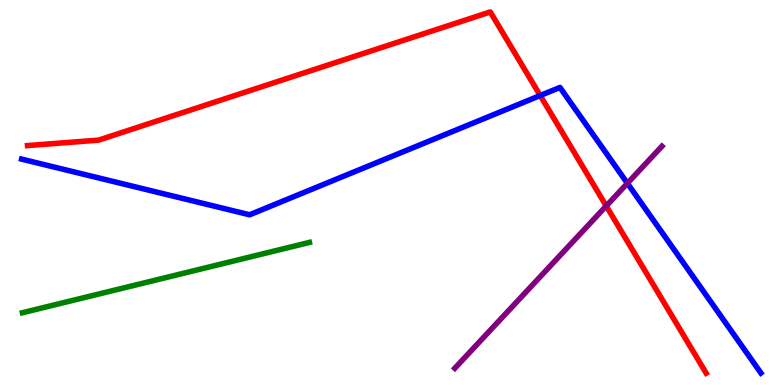[{'lines': ['blue', 'red'], 'intersections': [{'x': 6.97, 'y': 7.52}]}, {'lines': ['green', 'red'], 'intersections': []}, {'lines': ['purple', 'red'], 'intersections': [{'x': 7.82, 'y': 4.65}]}, {'lines': ['blue', 'green'], 'intersections': []}, {'lines': ['blue', 'purple'], 'intersections': [{'x': 8.1, 'y': 5.24}]}, {'lines': ['green', 'purple'], 'intersections': []}]